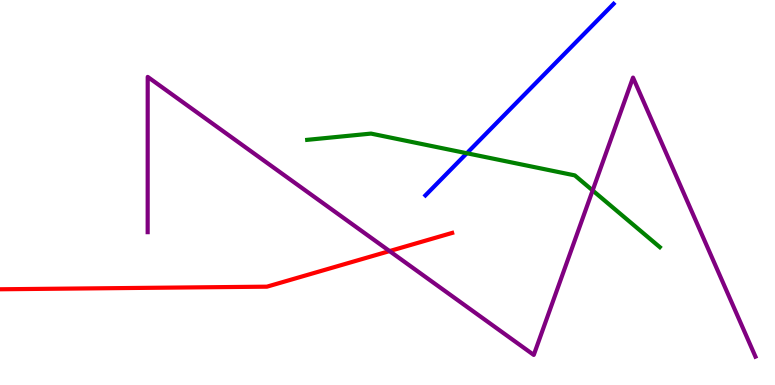[{'lines': ['blue', 'red'], 'intersections': []}, {'lines': ['green', 'red'], 'intersections': []}, {'lines': ['purple', 'red'], 'intersections': [{'x': 5.03, 'y': 3.48}]}, {'lines': ['blue', 'green'], 'intersections': [{'x': 6.02, 'y': 6.02}]}, {'lines': ['blue', 'purple'], 'intersections': []}, {'lines': ['green', 'purple'], 'intersections': [{'x': 7.65, 'y': 5.05}]}]